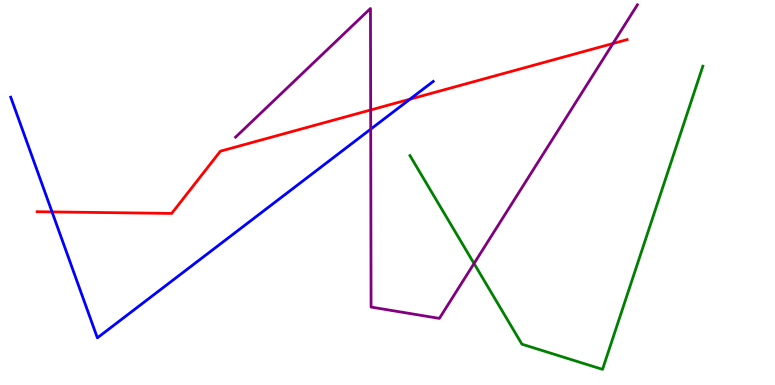[{'lines': ['blue', 'red'], 'intersections': [{'x': 0.672, 'y': 4.5}, {'x': 5.29, 'y': 7.42}]}, {'lines': ['green', 'red'], 'intersections': []}, {'lines': ['purple', 'red'], 'intersections': [{'x': 4.78, 'y': 7.14}, {'x': 7.91, 'y': 8.87}]}, {'lines': ['blue', 'green'], 'intersections': []}, {'lines': ['blue', 'purple'], 'intersections': [{'x': 4.78, 'y': 6.65}]}, {'lines': ['green', 'purple'], 'intersections': [{'x': 6.12, 'y': 3.16}]}]